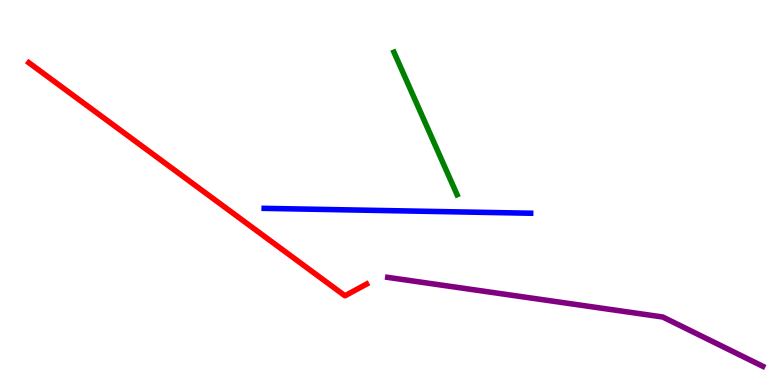[{'lines': ['blue', 'red'], 'intersections': []}, {'lines': ['green', 'red'], 'intersections': []}, {'lines': ['purple', 'red'], 'intersections': []}, {'lines': ['blue', 'green'], 'intersections': []}, {'lines': ['blue', 'purple'], 'intersections': []}, {'lines': ['green', 'purple'], 'intersections': []}]